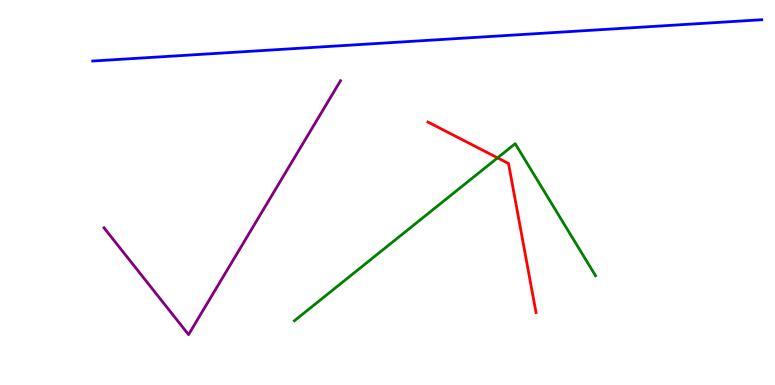[{'lines': ['blue', 'red'], 'intersections': []}, {'lines': ['green', 'red'], 'intersections': [{'x': 6.42, 'y': 5.9}]}, {'lines': ['purple', 'red'], 'intersections': []}, {'lines': ['blue', 'green'], 'intersections': []}, {'lines': ['blue', 'purple'], 'intersections': []}, {'lines': ['green', 'purple'], 'intersections': []}]